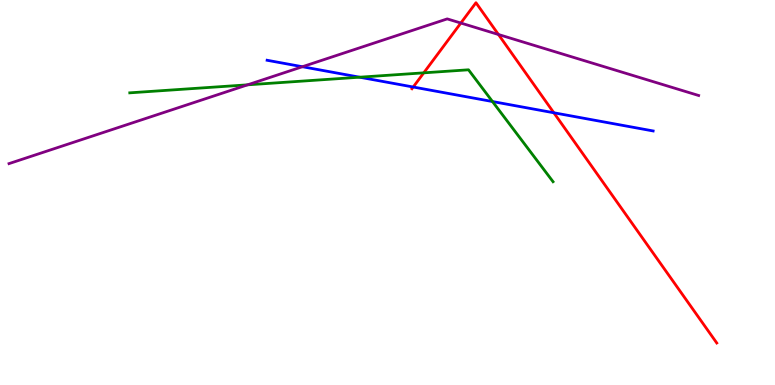[{'lines': ['blue', 'red'], 'intersections': [{'x': 5.33, 'y': 7.74}, {'x': 7.15, 'y': 7.07}]}, {'lines': ['green', 'red'], 'intersections': [{'x': 5.47, 'y': 8.11}]}, {'lines': ['purple', 'red'], 'intersections': [{'x': 5.95, 'y': 9.4}, {'x': 6.43, 'y': 9.1}]}, {'lines': ['blue', 'green'], 'intersections': [{'x': 4.64, 'y': 7.99}, {'x': 6.35, 'y': 7.36}]}, {'lines': ['blue', 'purple'], 'intersections': [{'x': 3.9, 'y': 8.27}]}, {'lines': ['green', 'purple'], 'intersections': [{'x': 3.19, 'y': 7.8}]}]